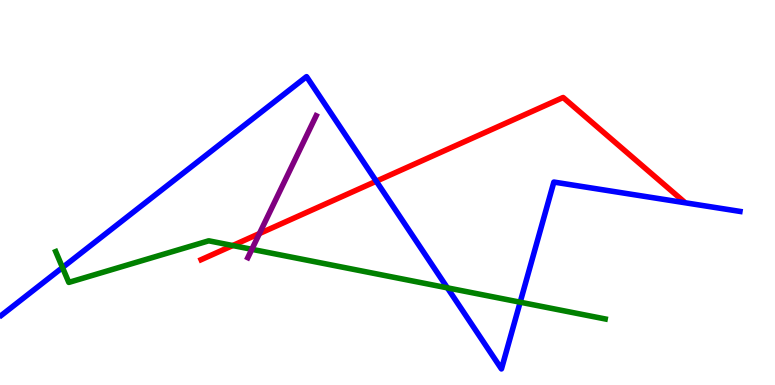[{'lines': ['blue', 'red'], 'intersections': [{'x': 4.86, 'y': 5.29}]}, {'lines': ['green', 'red'], 'intersections': [{'x': 3.0, 'y': 3.62}]}, {'lines': ['purple', 'red'], 'intersections': [{'x': 3.35, 'y': 3.93}]}, {'lines': ['blue', 'green'], 'intersections': [{'x': 0.806, 'y': 3.05}, {'x': 5.77, 'y': 2.52}, {'x': 6.71, 'y': 2.15}]}, {'lines': ['blue', 'purple'], 'intersections': []}, {'lines': ['green', 'purple'], 'intersections': [{'x': 3.25, 'y': 3.52}]}]